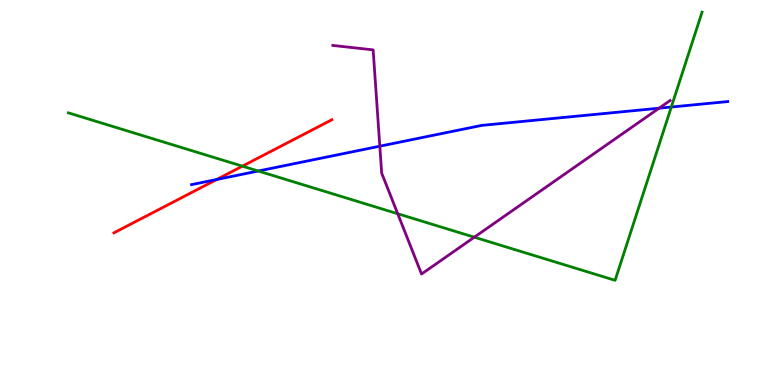[{'lines': ['blue', 'red'], 'intersections': [{'x': 2.8, 'y': 5.34}]}, {'lines': ['green', 'red'], 'intersections': [{'x': 3.13, 'y': 5.68}]}, {'lines': ['purple', 'red'], 'intersections': []}, {'lines': ['blue', 'green'], 'intersections': [{'x': 3.33, 'y': 5.56}, {'x': 8.66, 'y': 7.22}]}, {'lines': ['blue', 'purple'], 'intersections': [{'x': 4.9, 'y': 6.2}, {'x': 8.5, 'y': 7.19}]}, {'lines': ['green', 'purple'], 'intersections': [{'x': 5.13, 'y': 4.45}, {'x': 6.12, 'y': 3.84}]}]